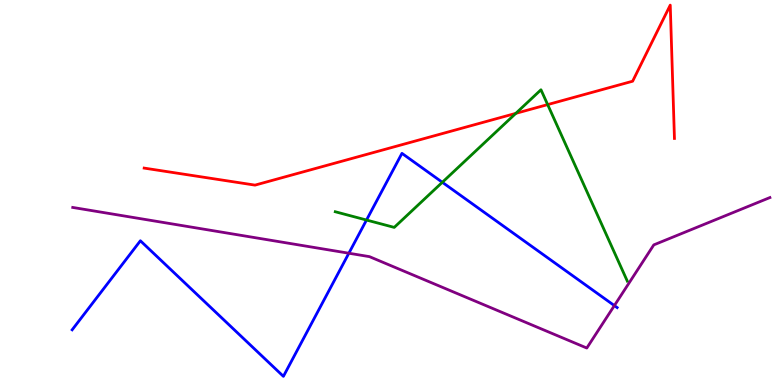[{'lines': ['blue', 'red'], 'intersections': []}, {'lines': ['green', 'red'], 'intersections': [{'x': 6.66, 'y': 7.06}, {'x': 7.07, 'y': 7.28}]}, {'lines': ['purple', 'red'], 'intersections': []}, {'lines': ['blue', 'green'], 'intersections': [{'x': 4.73, 'y': 4.28}, {'x': 5.71, 'y': 5.27}]}, {'lines': ['blue', 'purple'], 'intersections': [{'x': 4.5, 'y': 3.42}, {'x': 7.93, 'y': 2.06}]}, {'lines': ['green', 'purple'], 'intersections': []}]